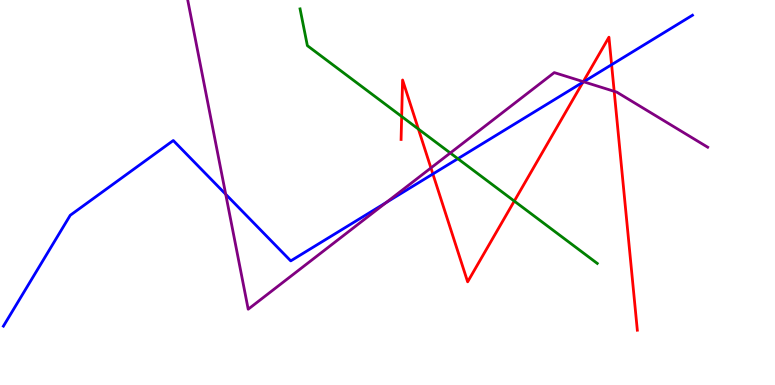[{'lines': ['blue', 'red'], 'intersections': [{'x': 5.59, 'y': 5.48}, {'x': 7.52, 'y': 7.86}, {'x': 7.89, 'y': 8.32}]}, {'lines': ['green', 'red'], 'intersections': [{'x': 5.18, 'y': 6.97}, {'x': 5.4, 'y': 6.65}, {'x': 6.64, 'y': 4.78}]}, {'lines': ['purple', 'red'], 'intersections': [{'x': 5.56, 'y': 5.64}, {'x': 7.53, 'y': 7.88}, {'x': 7.93, 'y': 7.63}]}, {'lines': ['blue', 'green'], 'intersections': [{'x': 5.91, 'y': 5.88}]}, {'lines': ['blue', 'purple'], 'intersections': [{'x': 2.91, 'y': 4.95}, {'x': 4.98, 'y': 4.74}, {'x': 7.53, 'y': 7.88}]}, {'lines': ['green', 'purple'], 'intersections': [{'x': 5.81, 'y': 6.03}]}]